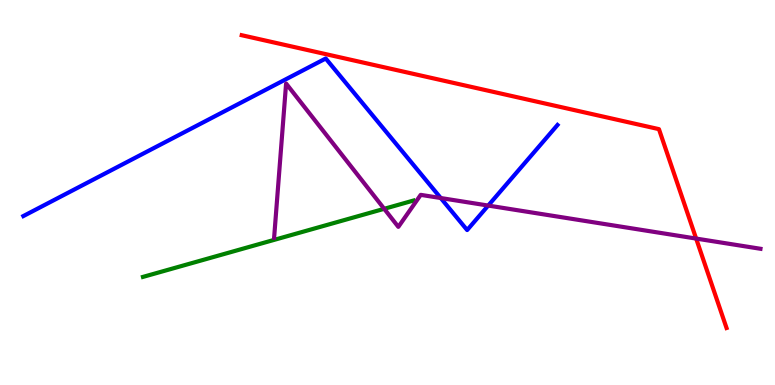[{'lines': ['blue', 'red'], 'intersections': []}, {'lines': ['green', 'red'], 'intersections': []}, {'lines': ['purple', 'red'], 'intersections': [{'x': 8.98, 'y': 3.8}]}, {'lines': ['blue', 'green'], 'intersections': []}, {'lines': ['blue', 'purple'], 'intersections': [{'x': 5.69, 'y': 4.86}, {'x': 6.3, 'y': 4.66}]}, {'lines': ['green', 'purple'], 'intersections': [{'x': 4.96, 'y': 4.58}]}]